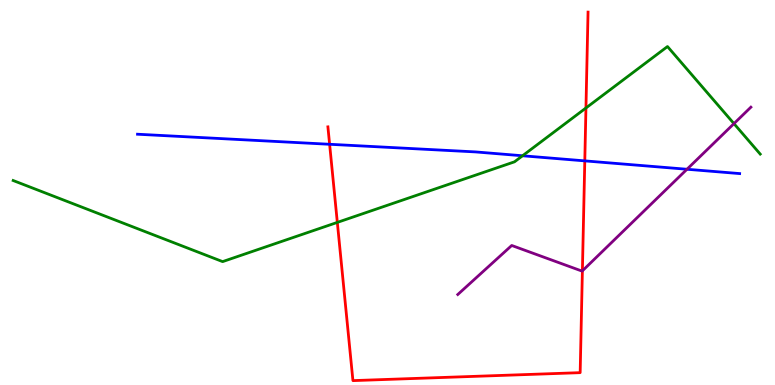[{'lines': ['blue', 'red'], 'intersections': [{'x': 4.25, 'y': 6.25}, {'x': 7.55, 'y': 5.82}]}, {'lines': ['green', 'red'], 'intersections': [{'x': 4.35, 'y': 4.22}, {'x': 7.56, 'y': 7.2}]}, {'lines': ['purple', 'red'], 'intersections': [{'x': 7.51, 'y': 2.96}]}, {'lines': ['blue', 'green'], 'intersections': [{'x': 6.74, 'y': 5.95}]}, {'lines': ['blue', 'purple'], 'intersections': [{'x': 8.86, 'y': 5.6}]}, {'lines': ['green', 'purple'], 'intersections': [{'x': 9.47, 'y': 6.79}]}]